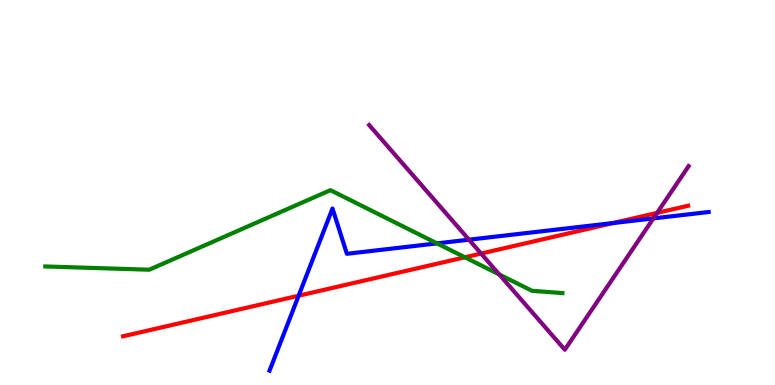[{'lines': ['blue', 'red'], 'intersections': [{'x': 3.85, 'y': 2.32}, {'x': 7.91, 'y': 4.21}]}, {'lines': ['green', 'red'], 'intersections': [{'x': 6.0, 'y': 3.32}]}, {'lines': ['purple', 'red'], 'intersections': [{'x': 6.21, 'y': 3.41}, {'x': 8.48, 'y': 4.47}]}, {'lines': ['blue', 'green'], 'intersections': [{'x': 5.64, 'y': 3.68}]}, {'lines': ['blue', 'purple'], 'intersections': [{'x': 6.05, 'y': 3.77}, {'x': 8.43, 'y': 4.33}]}, {'lines': ['green', 'purple'], 'intersections': [{'x': 6.44, 'y': 2.87}]}]